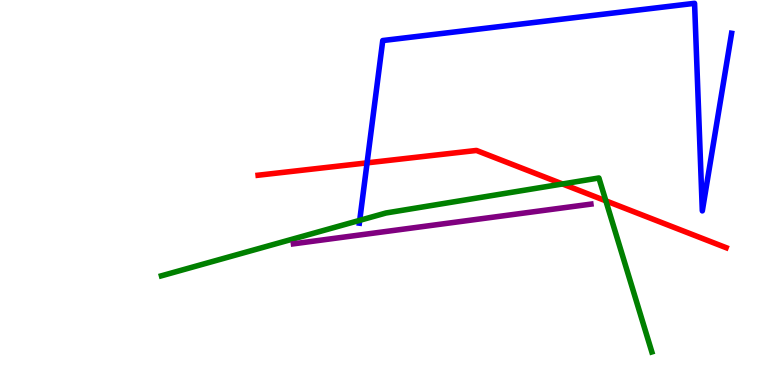[{'lines': ['blue', 'red'], 'intersections': [{'x': 4.74, 'y': 5.77}]}, {'lines': ['green', 'red'], 'intersections': [{'x': 7.26, 'y': 5.22}, {'x': 7.82, 'y': 4.78}]}, {'lines': ['purple', 'red'], 'intersections': []}, {'lines': ['blue', 'green'], 'intersections': [{'x': 4.64, 'y': 4.28}]}, {'lines': ['blue', 'purple'], 'intersections': []}, {'lines': ['green', 'purple'], 'intersections': []}]